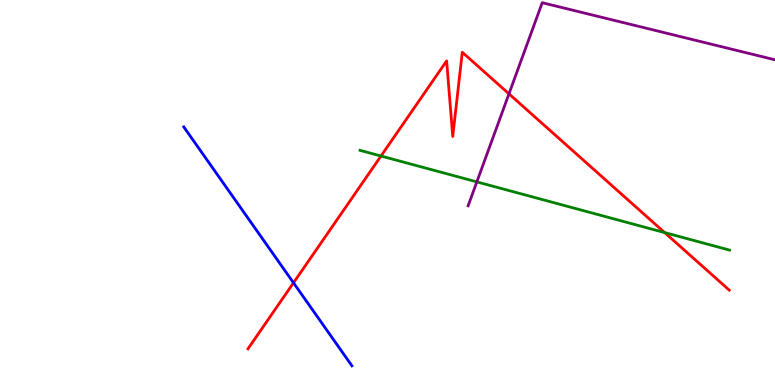[{'lines': ['blue', 'red'], 'intersections': [{'x': 3.79, 'y': 2.65}]}, {'lines': ['green', 'red'], 'intersections': [{'x': 4.92, 'y': 5.95}, {'x': 8.58, 'y': 3.96}]}, {'lines': ['purple', 'red'], 'intersections': [{'x': 6.57, 'y': 7.56}]}, {'lines': ['blue', 'green'], 'intersections': []}, {'lines': ['blue', 'purple'], 'intersections': []}, {'lines': ['green', 'purple'], 'intersections': [{'x': 6.15, 'y': 5.28}]}]